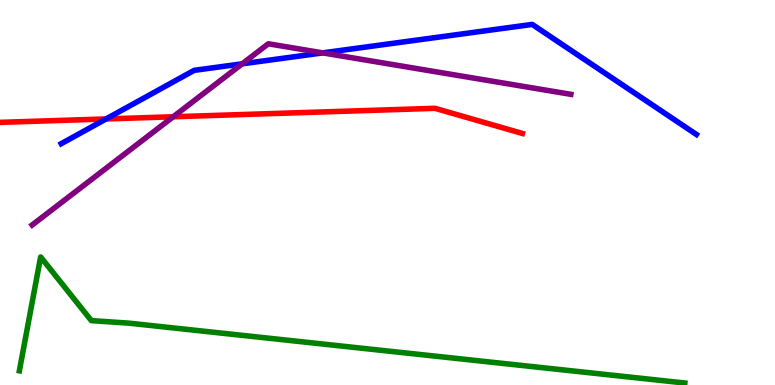[{'lines': ['blue', 'red'], 'intersections': [{'x': 1.37, 'y': 6.91}]}, {'lines': ['green', 'red'], 'intersections': []}, {'lines': ['purple', 'red'], 'intersections': [{'x': 2.23, 'y': 6.97}]}, {'lines': ['blue', 'green'], 'intersections': []}, {'lines': ['blue', 'purple'], 'intersections': [{'x': 3.13, 'y': 8.34}, {'x': 4.16, 'y': 8.63}]}, {'lines': ['green', 'purple'], 'intersections': []}]